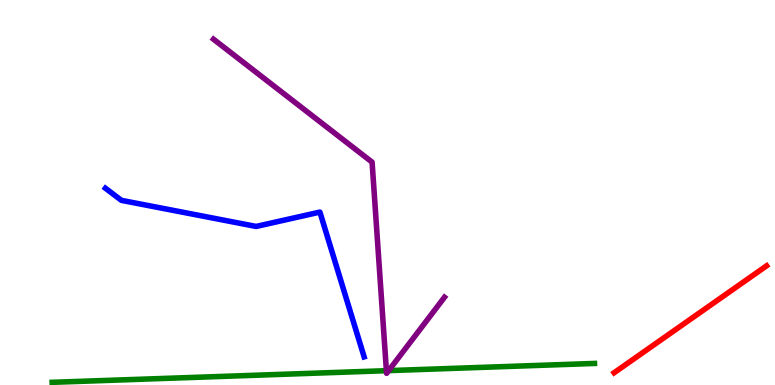[{'lines': ['blue', 'red'], 'intersections': []}, {'lines': ['green', 'red'], 'intersections': []}, {'lines': ['purple', 'red'], 'intersections': []}, {'lines': ['blue', 'green'], 'intersections': []}, {'lines': ['blue', 'purple'], 'intersections': []}, {'lines': ['green', 'purple'], 'intersections': [{'x': 4.99, 'y': 0.372}, {'x': 5.02, 'y': 0.374}]}]